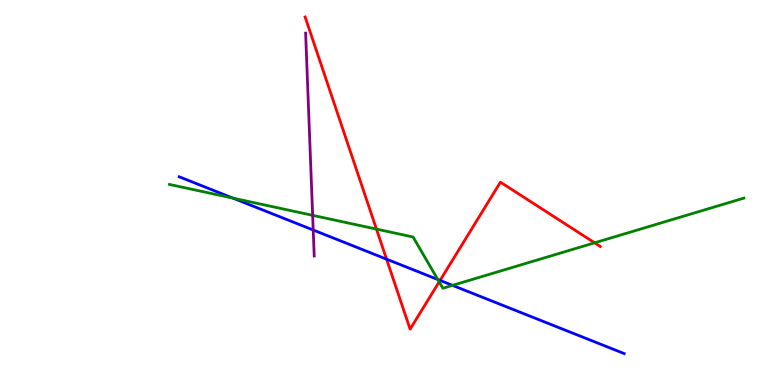[{'lines': ['blue', 'red'], 'intersections': [{'x': 4.99, 'y': 3.27}, {'x': 5.68, 'y': 2.72}]}, {'lines': ['green', 'red'], 'intersections': [{'x': 4.86, 'y': 4.05}, {'x': 5.67, 'y': 2.68}, {'x': 7.67, 'y': 3.69}]}, {'lines': ['purple', 'red'], 'intersections': []}, {'lines': ['blue', 'green'], 'intersections': [{'x': 3.01, 'y': 4.85}, {'x': 5.65, 'y': 2.74}, {'x': 5.84, 'y': 2.59}]}, {'lines': ['blue', 'purple'], 'intersections': [{'x': 4.04, 'y': 4.03}]}, {'lines': ['green', 'purple'], 'intersections': [{'x': 4.03, 'y': 4.41}]}]